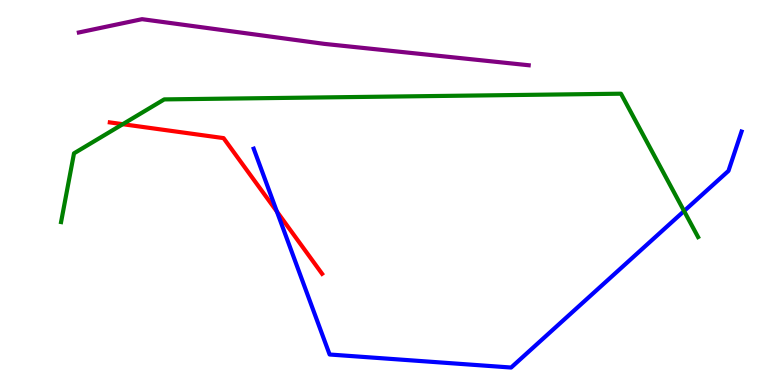[{'lines': ['blue', 'red'], 'intersections': [{'x': 3.57, 'y': 4.51}]}, {'lines': ['green', 'red'], 'intersections': [{'x': 1.58, 'y': 6.77}]}, {'lines': ['purple', 'red'], 'intersections': []}, {'lines': ['blue', 'green'], 'intersections': [{'x': 8.83, 'y': 4.52}]}, {'lines': ['blue', 'purple'], 'intersections': []}, {'lines': ['green', 'purple'], 'intersections': []}]